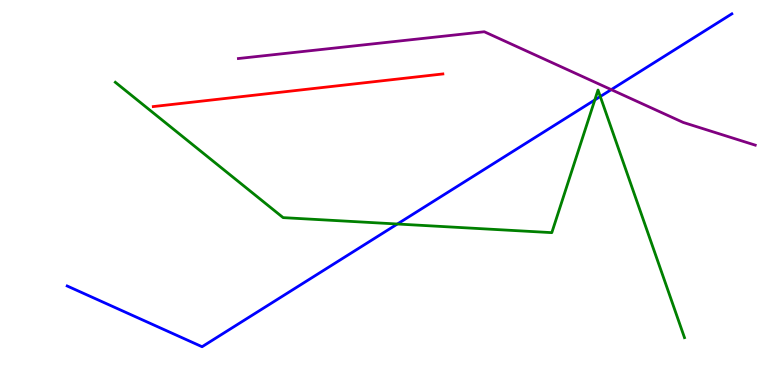[{'lines': ['blue', 'red'], 'intersections': []}, {'lines': ['green', 'red'], 'intersections': []}, {'lines': ['purple', 'red'], 'intersections': []}, {'lines': ['blue', 'green'], 'intersections': [{'x': 5.13, 'y': 4.18}, {'x': 7.67, 'y': 7.4}, {'x': 7.75, 'y': 7.49}]}, {'lines': ['blue', 'purple'], 'intersections': [{'x': 7.89, 'y': 7.67}]}, {'lines': ['green', 'purple'], 'intersections': []}]